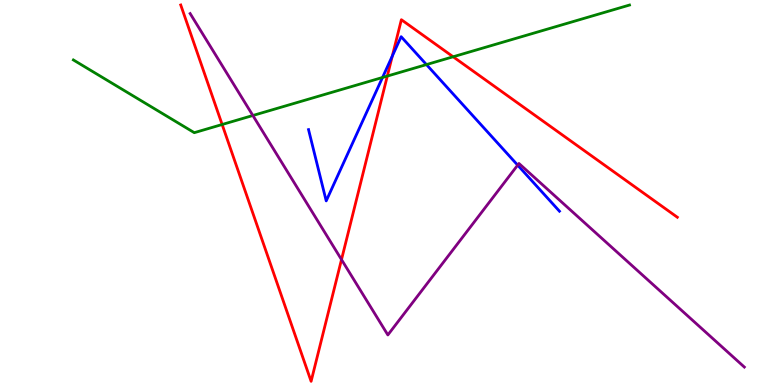[{'lines': ['blue', 'red'], 'intersections': [{'x': 5.06, 'y': 8.54}]}, {'lines': ['green', 'red'], 'intersections': [{'x': 2.87, 'y': 6.77}, {'x': 5.0, 'y': 8.02}, {'x': 5.85, 'y': 8.53}]}, {'lines': ['purple', 'red'], 'intersections': [{'x': 4.41, 'y': 3.26}]}, {'lines': ['blue', 'green'], 'intersections': [{'x': 4.94, 'y': 7.99}, {'x': 5.5, 'y': 8.32}]}, {'lines': ['blue', 'purple'], 'intersections': [{'x': 6.68, 'y': 5.71}]}, {'lines': ['green', 'purple'], 'intersections': [{'x': 3.26, 'y': 7.0}]}]